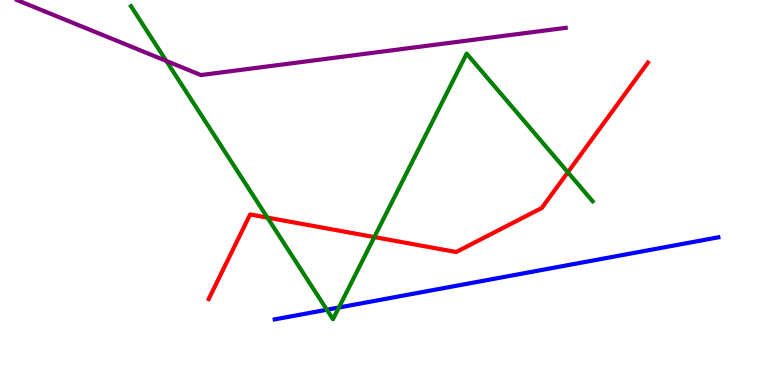[{'lines': ['blue', 'red'], 'intersections': []}, {'lines': ['green', 'red'], 'intersections': [{'x': 3.45, 'y': 4.35}, {'x': 4.83, 'y': 3.84}, {'x': 7.33, 'y': 5.53}]}, {'lines': ['purple', 'red'], 'intersections': []}, {'lines': ['blue', 'green'], 'intersections': [{'x': 4.22, 'y': 1.95}, {'x': 4.37, 'y': 2.01}]}, {'lines': ['blue', 'purple'], 'intersections': []}, {'lines': ['green', 'purple'], 'intersections': [{'x': 2.15, 'y': 8.42}]}]